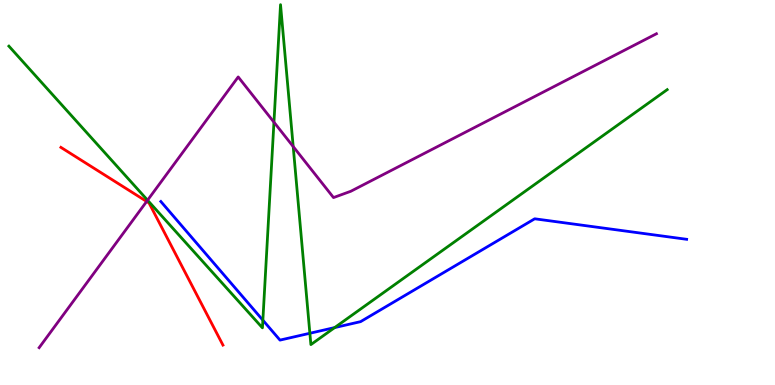[{'lines': ['blue', 'red'], 'intersections': []}, {'lines': ['green', 'red'], 'intersections': []}, {'lines': ['purple', 'red'], 'intersections': [{'x': 1.89, 'y': 4.77}]}, {'lines': ['blue', 'green'], 'intersections': [{'x': 3.39, 'y': 1.68}, {'x': 4.0, 'y': 1.34}, {'x': 4.32, 'y': 1.49}]}, {'lines': ['blue', 'purple'], 'intersections': []}, {'lines': ['green', 'purple'], 'intersections': [{'x': 1.9, 'y': 4.8}, {'x': 3.53, 'y': 6.83}, {'x': 3.78, 'y': 6.19}]}]